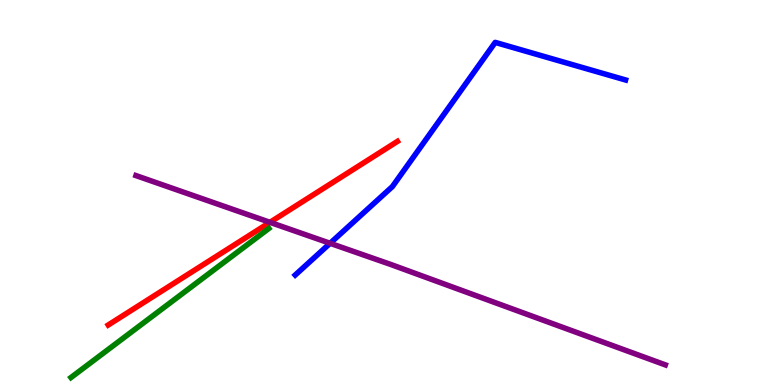[{'lines': ['blue', 'red'], 'intersections': []}, {'lines': ['green', 'red'], 'intersections': []}, {'lines': ['purple', 'red'], 'intersections': [{'x': 3.48, 'y': 4.23}]}, {'lines': ['blue', 'green'], 'intersections': []}, {'lines': ['blue', 'purple'], 'intersections': [{'x': 4.26, 'y': 3.68}]}, {'lines': ['green', 'purple'], 'intersections': []}]